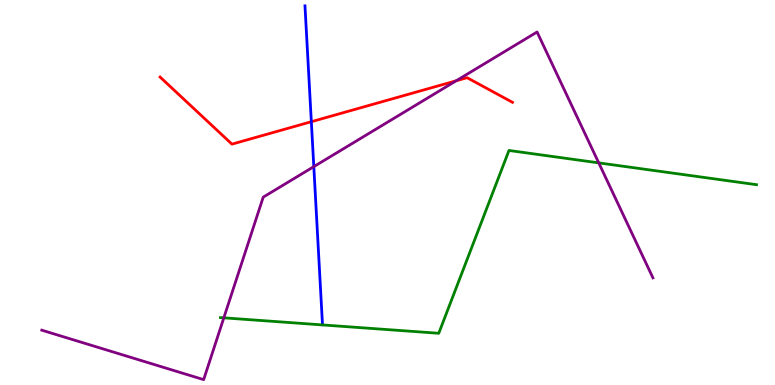[{'lines': ['blue', 'red'], 'intersections': [{'x': 4.02, 'y': 6.84}]}, {'lines': ['green', 'red'], 'intersections': []}, {'lines': ['purple', 'red'], 'intersections': [{'x': 5.89, 'y': 7.9}]}, {'lines': ['blue', 'green'], 'intersections': []}, {'lines': ['blue', 'purple'], 'intersections': [{'x': 4.05, 'y': 5.67}]}, {'lines': ['green', 'purple'], 'intersections': [{'x': 2.89, 'y': 1.74}, {'x': 7.73, 'y': 5.77}]}]